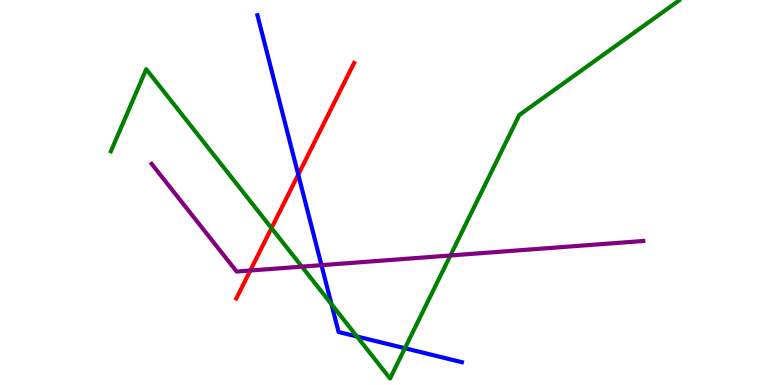[{'lines': ['blue', 'red'], 'intersections': [{'x': 3.85, 'y': 5.47}]}, {'lines': ['green', 'red'], 'intersections': [{'x': 3.5, 'y': 4.08}]}, {'lines': ['purple', 'red'], 'intersections': [{'x': 3.23, 'y': 2.97}]}, {'lines': ['blue', 'green'], 'intersections': [{'x': 4.28, 'y': 2.1}, {'x': 4.61, 'y': 1.26}, {'x': 5.22, 'y': 0.955}]}, {'lines': ['blue', 'purple'], 'intersections': [{'x': 4.15, 'y': 3.11}]}, {'lines': ['green', 'purple'], 'intersections': [{'x': 3.9, 'y': 3.07}, {'x': 5.81, 'y': 3.36}]}]